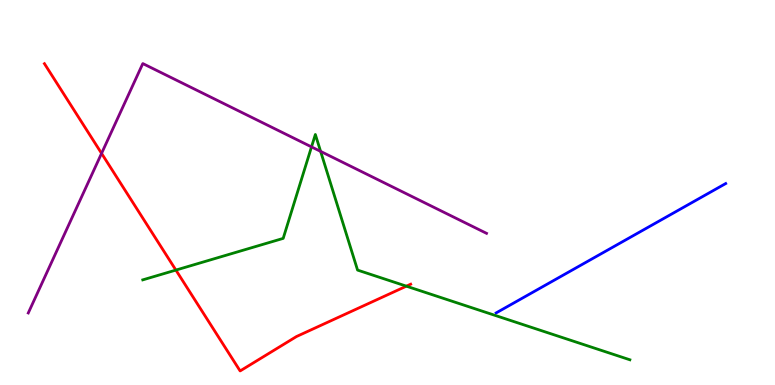[{'lines': ['blue', 'red'], 'intersections': []}, {'lines': ['green', 'red'], 'intersections': [{'x': 2.27, 'y': 2.98}, {'x': 5.24, 'y': 2.57}]}, {'lines': ['purple', 'red'], 'intersections': [{'x': 1.31, 'y': 6.02}]}, {'lines': ['blue', 'green'], 'intersections': []}, {'lines': ['blue', 'purple'], 'intersections': []}, {'lines': ['green', 'purple'], 'intersections': [{'x': 4.02, 'y': 6.18}, {'x': 4.14, 'y': 6.07}]}]